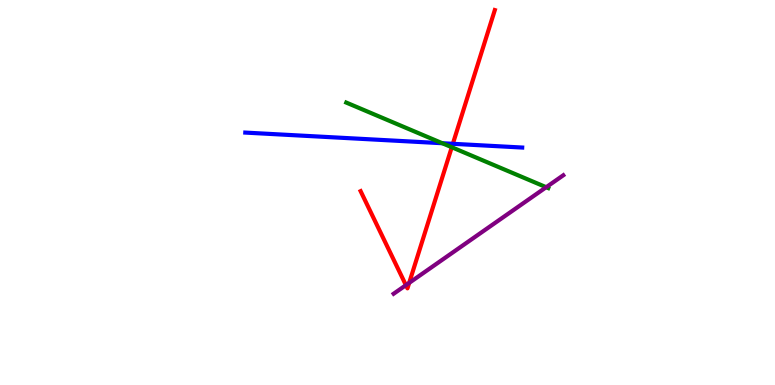[{'lines': ['blue', 'red'], 'intersections': [{'x': 5.84, 'y': 6.27}]}, {'lines': ['green', 'red'], 'intersections': [{'x': 5.83, 'y': 6.18}]}, {'lines': ['purple', 'red'], 'intersections': [{'x': 5.24, 'y': 2.59}, {'x': 5.28, 'y': 2.65}]}, {'lines': ['blue', 'green'], 'intersections': [{'x': 5.71, 'y': 6.28}]}, {'lines': ['blue', 'purple'], 'intersections': []}, {'lines': ['green', 'purple'], 'intersections': [{'x': 7.05, 'y': 5.14}]}]